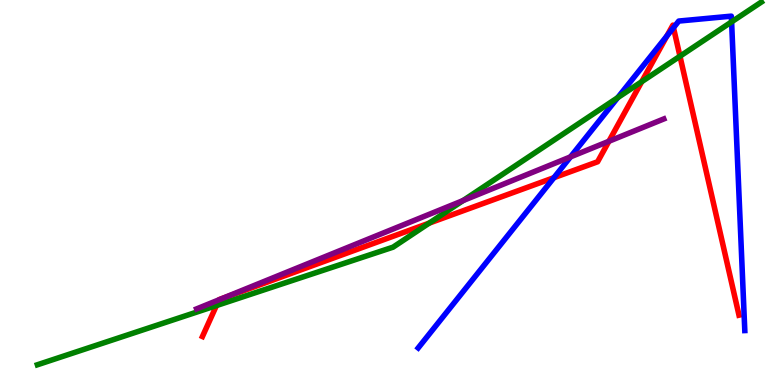[{'lines': ['blue', 'red'], 'intersections': [{'x': 7.15, 'y': 5.38}, {'x': 8.61, 'y': 9.07}, {'x': 8.69, 'y': 9.28}]}, {'lines': ['green', 'red'], 'intersections': [{'x': 2.79, 'y': 2.06}, {'x': 5.54, 'y': 4.2}, {'x': 8.28, 'y': 7.88}, {'x': 8.77, 'y': 8.54}]}, {'lines': ['purple', 'red'], 'intersections': [{'x': 2.83, 'y': 2.21}, {'x': 2.86, 'y': 2.24}, {'x': 7.86, 'y': 6.33}]}, {'lines': ['blue', 'green'], 'intersections': [{'x': 7.97, 'y': 7.46}, {'x': 9.44, 'y': 9.43}]}, {'lines': ['blue', 'purple'], 'intersections': [{'x': 7.36, 'y': 5.93}]}, {'lines': ['green', 'purple'], 'intersections': [{'x': 5.98, 'y': 4.79}]}]